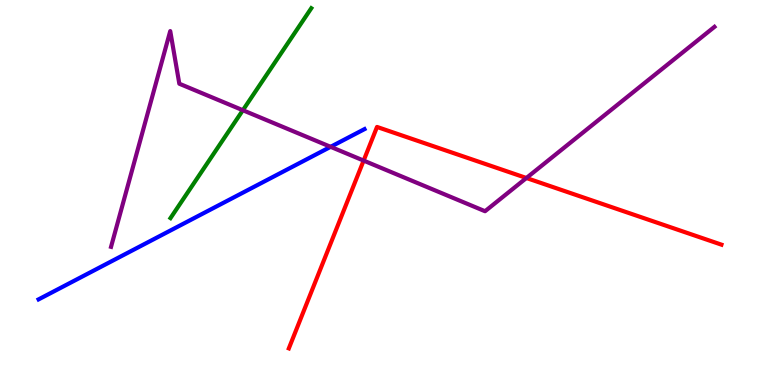[{'lines': ['blue', 'red'], 'intersections': []}, {'lines': ['green', 'red'], 'intersections': []}, {'lines': ['purple', 'red'], 'intersections': [{'x': 4.69, 'y': 5.83}, {'x': 6.79, 'y': 5.38}]}, {'lines': ['blue', 'green'], 'intersections': []}, {'lines': ['blue', 'purple'], 'intersections': [{'x': 4.27, 'y': 6.19}]}, {'lines': ['green', 'purple'], 'intersections': [{'x': 3.13, 'y': 7.14}]}]